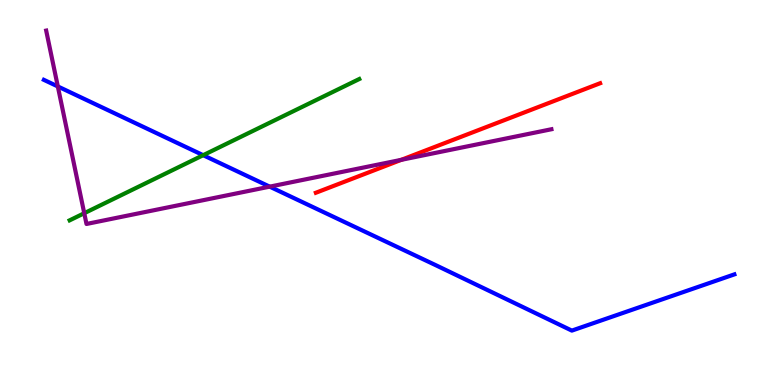[{'lines': ['blue', 'red'], 'intersections': []}, {'lines': ['green', 'red'], 'intersections': []}, {'lines': ['purple', 'red'], 'intersections': [{'x': 5.18, 'y': 5.85}]}, {'lines': ['blue', 'green'], 'intersections': [{'x': 2.62, 'y': 5.97}]}, {'lines': ['blue', 'purple'], 'intersections': [{'x': 0.746, 'y': 7.75}, {'x': 3.48, 'y': 5.15}]}, {'lines': ['green', 'purple'], 'intersections': [{'x': 1.09, 'y': 4.46}]}]